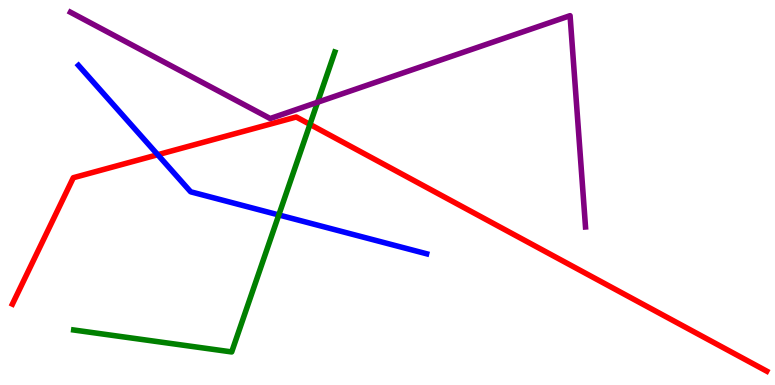[{'lines': ['blue', 'red'], 'intersections': [{'x': 2.04, 'y': 5.98}]}, {'lines': ['green', 'red'], 'intersections': [{'x': 4.0, 'y': 6.77}]}, {'lines': ['purple', 'red'], 'intersections': []}, {'lines': ['blue', 'green'], 'intersections': [{'x': 3.6, 'y': 4.42}]}, {'lines': ['blue', 'purple'], 'intersections': []}, {'lines': ['green', 'purple'], 'intersections': [{'x': 4.1, 'y': 7.34}]}]